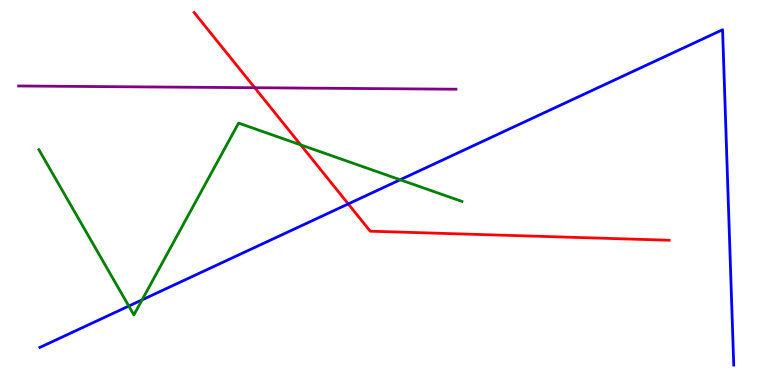[{'lines': ['blue', 'red'], 'intersections': [{'x': 4.49, 'y': 4.7}]}, {'lines': ['green', 'red'], 'intersections': [{'x': 3.88, 'y': 6.24}]}, {'lines': ['purple', 'red'], 'intersections': [{'x': 3.29, 'y': 7.72}]}, {'lines': ['blue', 'green'], 'intersections': [{'x': 1.66, 'y': 2.05}, {'x': 1.83, 'y': 2.21}, {'x': 5.16, 'y': 5.33}]}, {'lines': ['blue', 'purple'], 'intersections': []}, {'lines': ['green', 'purple'], 'intersections': []}]